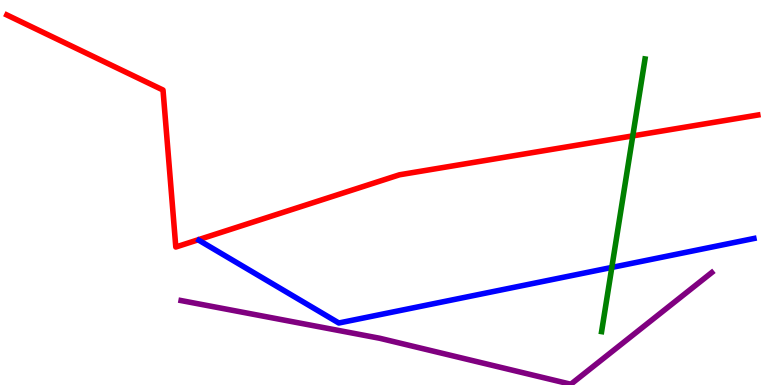[{'lines': ['blue', 'red'], 'intersections': []}, {'lines': ['green', 'red'], 'intersections': [{'x': 8.16, 'y': 6.47}]}, {'lines': ['purple', 'red'], 'intersections': []}, {'lines': ['blue', 'green'], 'intersections': [{'x': 7.89, 'y': 3.05}]}, {'lines': ['blue', 'purple'], 'intersections': []}, {'lines': ['green', 'purple'], 'intersections': []}]